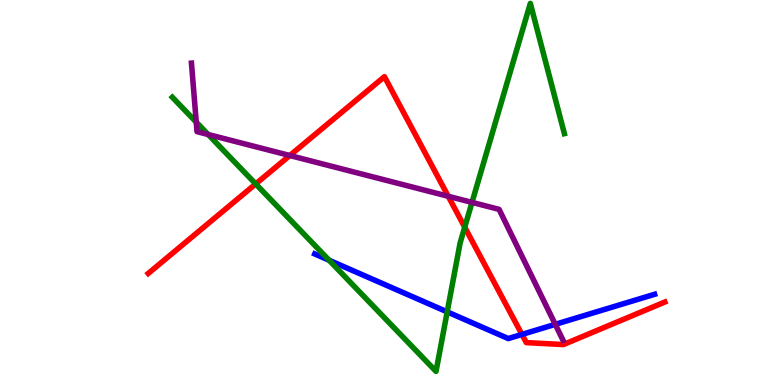[{'lines': ['blue', 'red'], 'intersections': [{'x': 6.73, 'y': 1.31}]}, {'lines': ['green', 'red'], 'intersections': [{'x': 3.3, 'y': 5.22}, {'x': 6.0, 'y': 4.1}]}, {'lines': ['purple', 'red'], 'intersections': [{'x': 3.74, 'y': 5.96}, {'x': 5.78, 'y': 4.9}]}, {'lines': ['blue', 'green'], 'intersections': [{'x': 4.25, 'y': 3.24}, {'x': 5.77, 'y': 1.9}]}, {'lines': ['blue', 'purple'], 'intersections': [{'x': 7.16, 'y': 1.58}]}, {'lines': ['green', 'purple'], 'intersections': [{'x': 2.53, 'y': 6.83}, {'x': 2.69, 'y': 6.51}, {'x': 6.09, 'y': 4.74}]}]